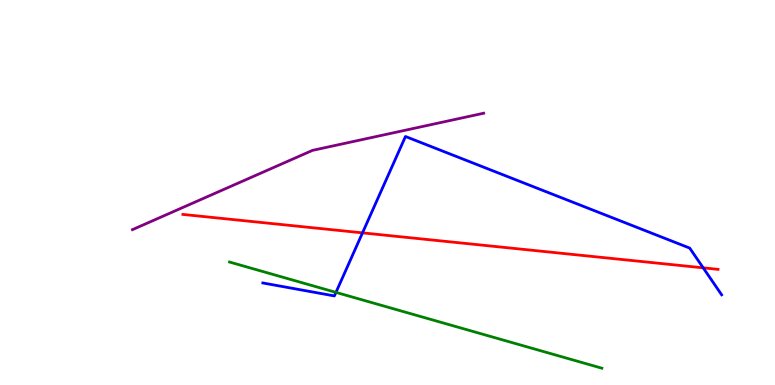[{'lines': ['blue', 'red'], 'intersections': [{'x': 4.68, 'y': 3.95}, {'x': 9.07, 'y': 3.04}]}, {'lines': ['green', 'red'], 'intersections': []}, {'lines': ['purple', 'red'], 'intersections': []}, {'lines': ['blue', 'green'], 'intersections': [{'x': 4.33, 'y': 2.41}]}, {'lines': ['blue', 'purple'], 'intersections': []}, {'lines': ['green', 'purple'], 'intersections': []}]